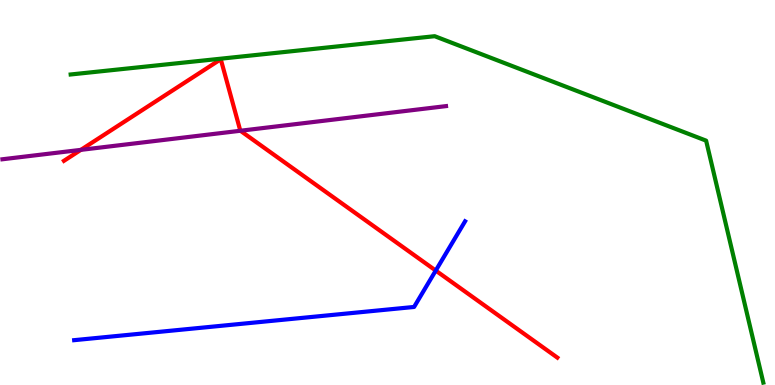[{'lines': ['blue', 'red'], 'intersections': [{'x': 5.62, 'y': 2.97}]}, {'lines': ['green', 'red'], 'intersections': []}, {'lines': ['purple', 'red'], 'intersections': [{'x': 1.04, 'y': 6.11}, {'x': 3.1, 'y': 6.6}]}, {'lines': ['blue', 'green'], 'intersections': []}, {'lines': ['blue', 'purple'], 'intersections': []}, {'lines': ['green', 'purple'], 'intersections': []}]